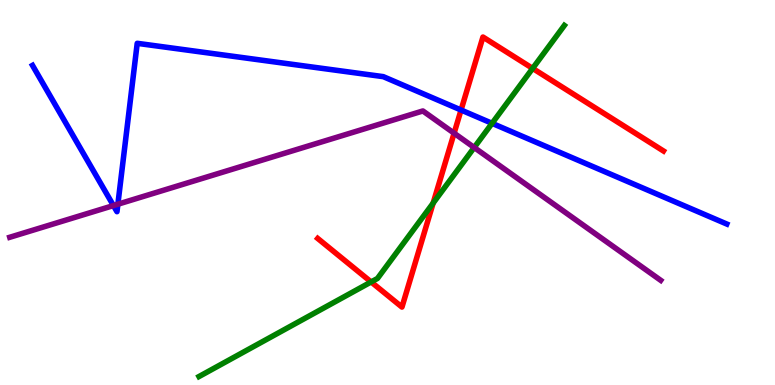[{'lines': ['blue', 'red'], 'intersections': [{'x': 5.95, 'y': 7.14}]}, {'lines': ['green', 'red'], 'intersections': [{'x': 4.79, 'y': 2.68}, {'x': 5.59, 'y': 4.73}, {'x': 6.87, 'y': 8.22}]}, {'lines': ['purple', 'red'], 'intersections': [{'x': 5.86, 'y': 6.54}]}, {'lines': ['blue', 'green'], 'intersections': [{'x': 6.35, 'y': 6.8}]}, {'lines': ['blue', 'purple'], 'intersections': [{'x': 1.46, 'y': 4.66}, {'x': 1.52, 'y': 4.7}]}, {'lines': ['green', 'purple'], 'intersections': [{'x': 6.12, 'y': 6.17}]}]